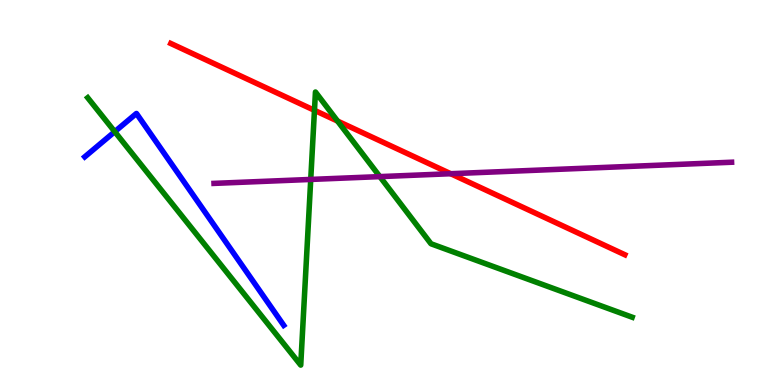[{'lines': ['blue', 'red'], 'intersections': []}, {'lines': ['green', 'red'], 'intersections': [{'x': 4.06, 'y': 7.13}, {'x': 4.36, 'y': 6.86}]}, {'lines': ['purple', 'red'], 'intersections': [{'x': 5.82, 'y': 5.49}]}, {'lines': ['blue', 'green'], 'intersections': [{'x': 1.48, 'y': 6.58}]}, {'lines': ['blue', 'purple'], 'intersections': []}, {'lines': ['green', 'purple'], 'intersections': [{'x': 4.01, 'y': 5.34}, {'x': 4.9, 'y': 5.41}]}]